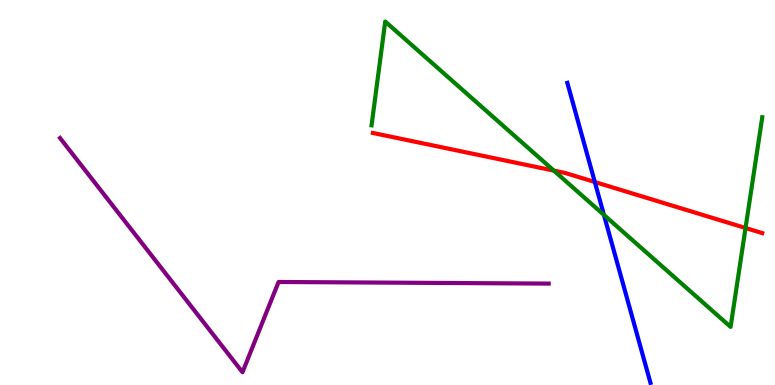[{'lines': ['blue', 'red'], 'intersections': [{'x': 7.68, 'y': 5.27}]}, {'lines': ['green', 'red'], 'intersections': [{'x': 7.15, 'y': 5.57}, {'x': 9.62, 'y': 4.08}]}, {'lines': ['purple', 'red'], 'intersections': []}, {'lines': ['blue', 'green'], 'intersections': [{'x': 7.79, 'y': 4.42}]}, {'lines': ['blue', 'purple'], 'intersections': []}, {'lines': ['green', 'purple'], 'intersections': []}]